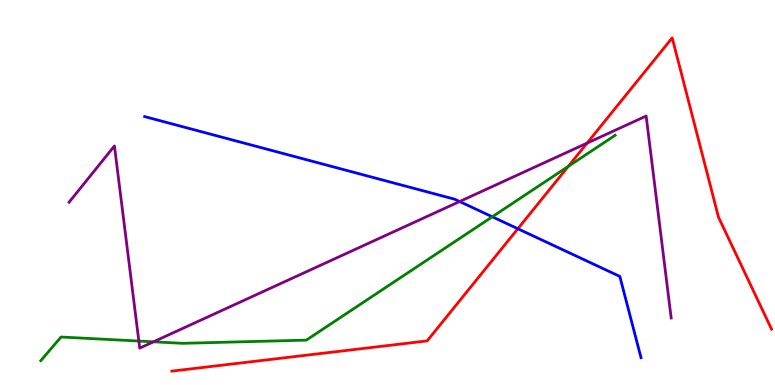[{'lines': ['blue', 'red'], 'intersections': [{'x': 6.68, 'y': 4.06}]}, {'lines': ['green', 'red'], 'intersections': [{'x': 7.33, 'y': 5.68}]}, {'lines': ['purple', 'red'], 'intersections': [{'x': 7.58, 'y': 6.28}]}, {'lines': ['blue', 'green'], 'intersections': [{'x': 6.35, 'y': 4.37}]}, {'lines': ['blue', 'purple'], 'intersections': [{'x': 5.93, 'y': 4.77}]}, {'lines': ['green', 'purple'], 'intersections': [{'x': 1.79, 'y': 1.14}, {'x': 1.98, 'y': 1.12}]}]